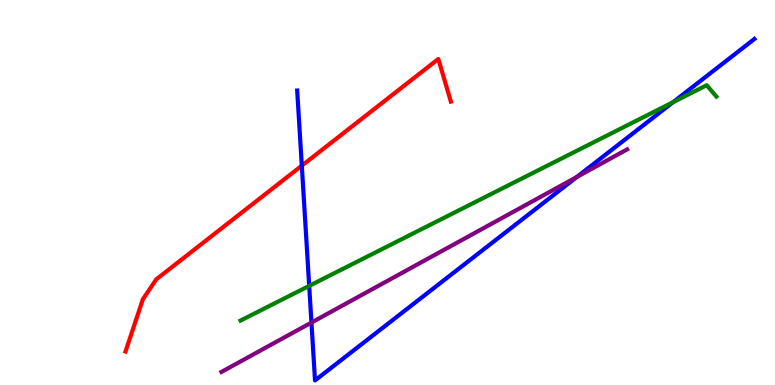[{'lines': ['blue', 'red'], 'intersections': [{'x': 3.89, 'y': 5.7}]}, {'lines': ['green', 'red'], 'intersections': []}, {'lines': ['purple', 'red'], 'intersections': []}, {'lines': ['blue', 'green'], 'intersections': [{'x': 3.99, 'y': 2.57}, {'x': 8.68, 'y': 7.35}]}, {'lines': ['blue', 'purple'], 'intersections': [{'x': 4.02, 'y': 1.62}, {'x': 7.44, 'y': 5.4}]}, {'lines': ['green', 'purple'], 'intersections': []}]